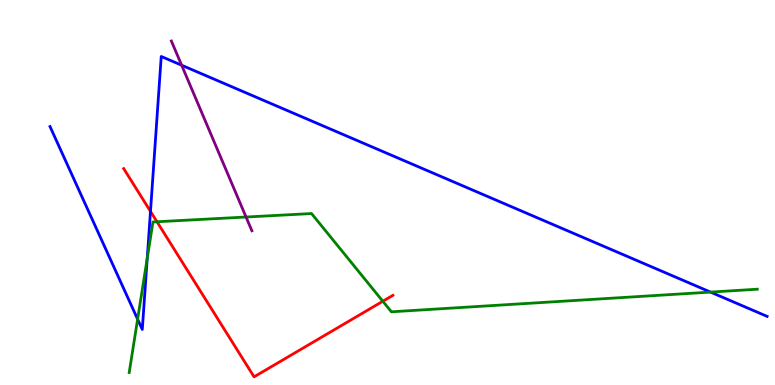[{'lines': ['blue', 'red'], 'intersections': [{'x': 1.94, 'y': 4.51}]}, {'lines': ['green', 'red'], 'intersections': [{'x': 2.03, 'y': 4.24}, {'x': 4.94, 'y': 2.18}]}, {'lines': ['purple', 'red'], 'intersections': []}, {'lines': ['blue', 'green'], 'intersections': [{'x': 1.78, 'y': 1.71}, {'x': 1.9, 'y': 3.29}, {'x': 9.17, 'y': 2.41}]}, {'lines': ['blue', 'purple'], 'intersections': [{'x': 2.34, 'y': 8.31}]}, {'lines': ['green', 'purple'], 'intersections': [{'x': 3.17, 'y': 4.36}]}]